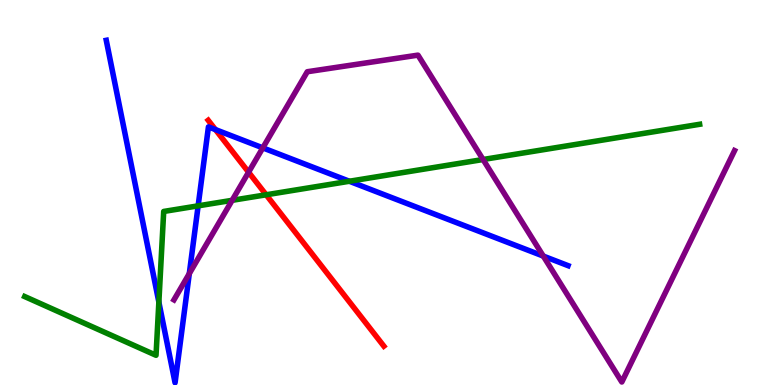[{'lines': ['blue', 'red'], 'intersections': [{'x': 2.78, 'y': 6.63}]}, {'lines': ['green', 'red'], 'intersections': [{'x': 3.43, 'y': 4.94}]}, {'lines': ['purple', 'red'], 'intersections': [{'x': 3.21, 'y': 5.53}]}, {'lines': ['blue', 'green'], 'intersections': [{'x': 2.05, 'y': 2.15}, {'x': 2.56, 'y': 4.65}, {'x': 4.51, 'y': 5.29}]}, {'lines': ['blue', 'purple'], 'intersections': [{'x': 2.44, 'y': 2.89}, {'x': 3.39, 'y': 6.16}, {'x': 7.01, 'y': 3.35}]}, {'lines': ['green', 'purple'], 'intersections': [{'x': 3.0, 'y': 4.8}, {'x': 6.23, 'y': 5.86}]}]